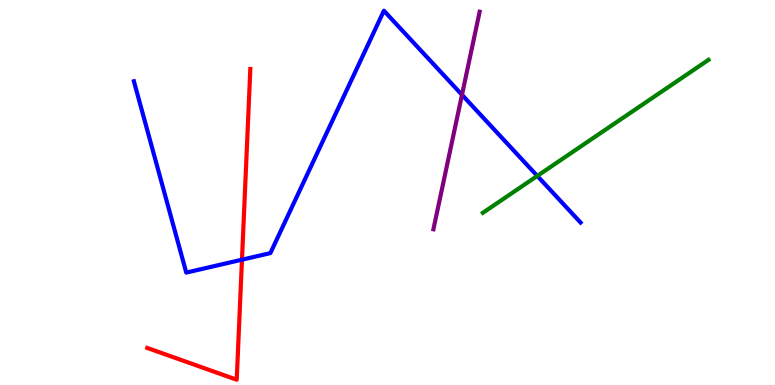[{'lines': ['blue', 'red'], 'intersections': [{'x': 3.12, 'y': 3.25}]}, {'lines': ['green', 'red'], 'intersections': []}, {'lines': ['purple', 'red'], 'intersections': []}, {'lines': ['blue', 'green'], 'intersections': [{'x': 6.93, 'y': 5.43}]}, {'lines': ['blue', 'purple'], 'intersections': [{'x': 5.96, 'y': 7.54}]}, {'lines': ['green', 'purple'], 'intersections': []}]